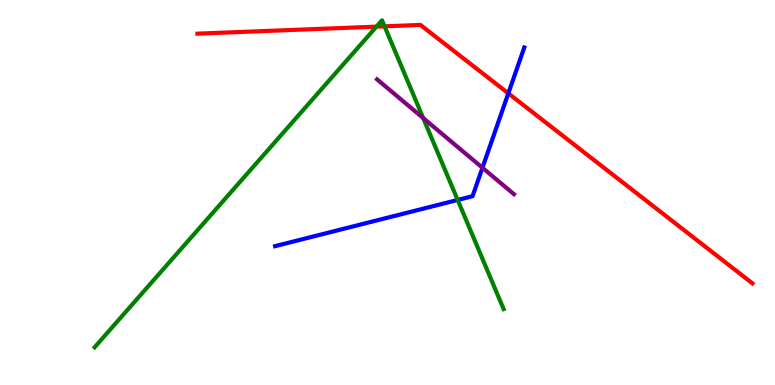[{'lines': ['blue', 'red'], 'intersections': [{'x': 6.56, 'y': 7.57}]}, {'lines': ['green', 'red'], 'intersections': [{'x': 4.86, 'y': 9.31}, {'x': 4.96, 'y': 9.32}]}, {'lines': ['purple', 'red'], 'intersections': []}, {'lines': ['blue', 'green'], 'intersections': [{'x': 5.91, 'y': 4.81}]}, {'lines': ['blue', 'purple'], 'intersections': [{'x': 6.23, 'y': 5.64}]}, {'lines': ['green', 'purple'], 'intersections': [{'x': 5.46, 'y': 6.93}]}]